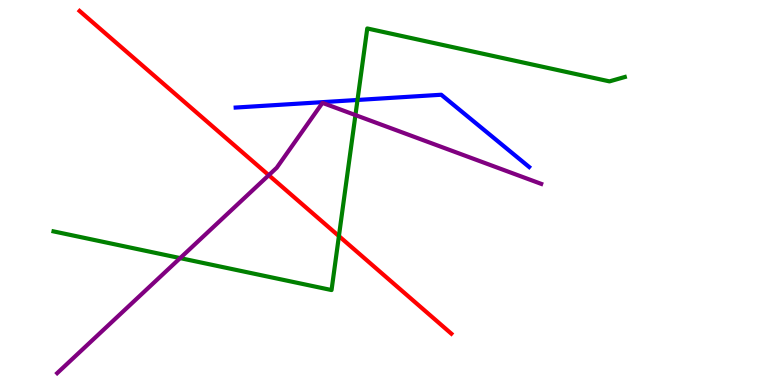[{'lines': ['blue', 'red'], 'intersections': []}, {'lines': ['green', 'red'], 'intersections': [{'x': 4.37, 'y': 3.87}]}, {'lines': ['purple', 'red'], 'intersections': [{'x': 3.47, 'y': 5.45}]}, {'lines': ['blue', 'green'], 'intersections': [{'x': 4.61, 'y': 7.4}]}, {'lines': ['blue', 'purple'], 'intersections': []}, {'lines': ['green', 'purple'], 'intersections': [{'x': 2.32, 'y': 3.3}, {'x': 4.59, 'y': 7.01}]}]